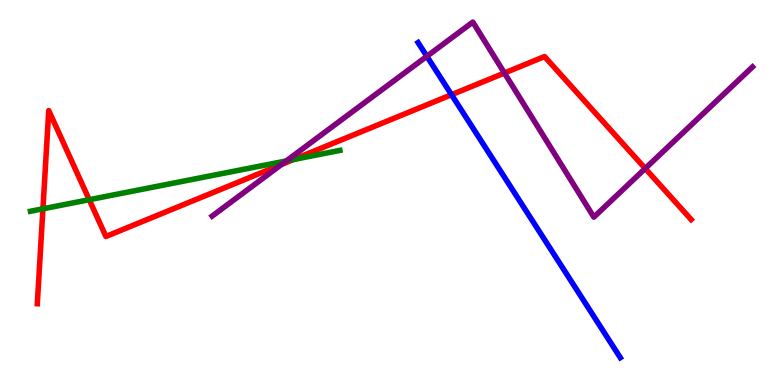[{'lines': ['blue', 'red'], 'intersections': [{'x': 5.83, 'y': 7.54}]}, {'lines': ['green', 'red'], 'intersections': [{'x': 0.554, 'y': 4.58}, {'x': 1.15, 'y': 4.81}, {'x': 3.79, 'y': 5.86}]}, {'lines': ['purple', 'red'], 'intersections': [{'x': 3.63, 'y': 5.73}, {'x': 6.51, 'y': 8.1}, {'x': 8.33, 'y': 5.62}]}, {'lines': ['blue', 'green'], 'intersections': []}, {'lines': ['blue', 'purple'], 'intersections': [{'x': 5.51, 'y': 8.54}]}, {'lines': ['green', 'purple'], 'intersections': [{'x': 3.69, 'y': 5.82}]}]